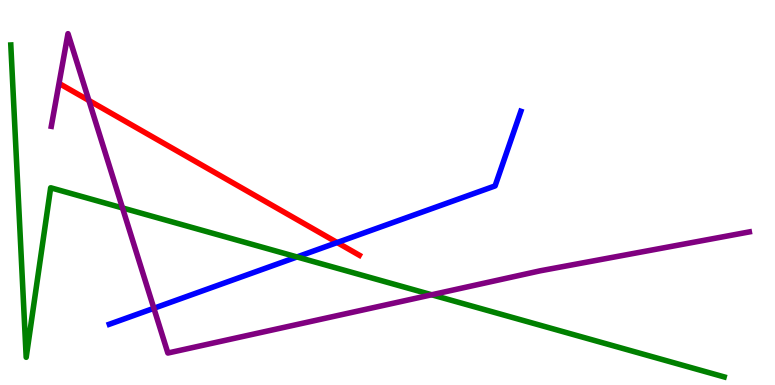[{'lines': ['blue', 'red'], 'intersections': [{'x': 4.35, 'y': 3.7}]}, {'lines': ['green', 'red'], 'intersections': []}, {'lines': ['purple', 'red'], 'intersections': [{'x': 1.15, 'y': 7.39}]}, {'lines': ['blue', 'green'], 'intersections': [{'x': 3.83, 'y': 3.33}]}, {'lines': ['blue', 'purple'], 'intersections': [{'x': 1.99, 'y': 1.99}]}, {'lines': ['green', 'purple'], 'intersections': [{'x': 1.58, 'y': 4.6}, {'x': 5.57, 'y': 2.34}]}]